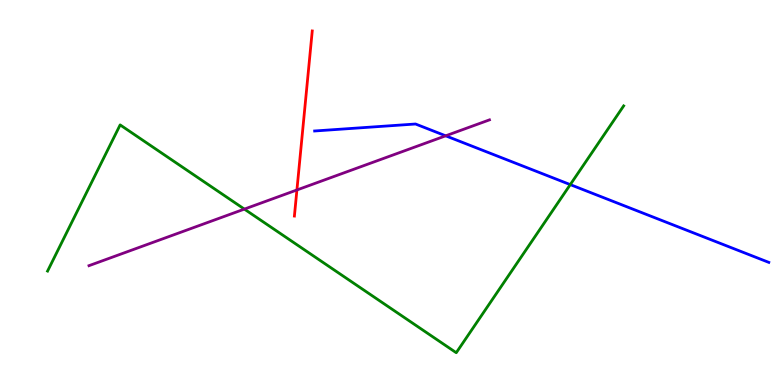[{'lines': ['blue', 'red'], 'intersections': []}, {'lines': ['green', 'red'], 'intersections': []}, {'lines': ['purple', 'red'], 'intersections': [{'x': 3.83, 'y': 5.07}]}, {'lines': ['blue', 'green'], 'intersections': [{'x': 7.36, 'y': 5.2}]}, {'lines': ['blue', 'purple'], 'intersections': [{'x': 5.75, 'y': 6.47}]}, {'lines': ['green', 'purple'], 'intersections': [{'x': 3.15, 'y': 4.57}]}]